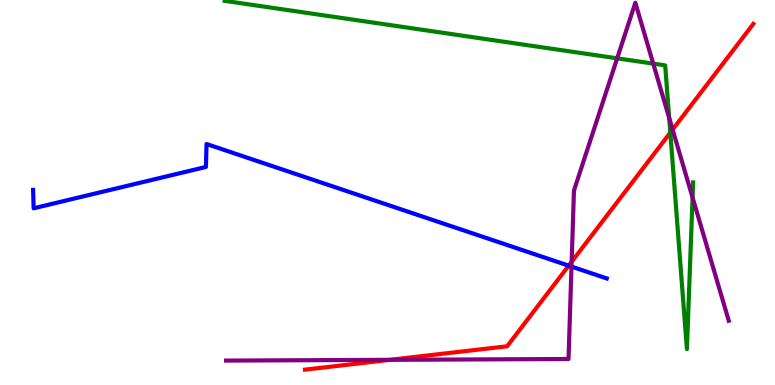[{'lines': ['blue', 'red'], 'intersections': [{'x': 7.34, 'y': 3.1}]}, {'lines': ['green', 'red'], 'intersections': [{'x': 8.65, 'y': 6.56}]}, {'lines': ['purple', 'red'], 'intersections': [{'x': 5.03, 'y': 0.654}, {'x': 7.38, 'y': 3.2}, {'x': 8.68, 'y': 6.63}]}, {'lines': ['blue', 'green'], 'intersections': []}, {'lines': ['blue', 'purple'], 'intersections': [{'x': 7.37, 'y': 3.08}]}, {'lines': ['green', 'purple'], 'intersections': [{'x': 7.96, 'y': 8.49}, {'x': 8.43, 'y': 8.35}, {'x': 8.63, 'y': 6.94}, {'x': 8.94, 'y': 4.87}]}]